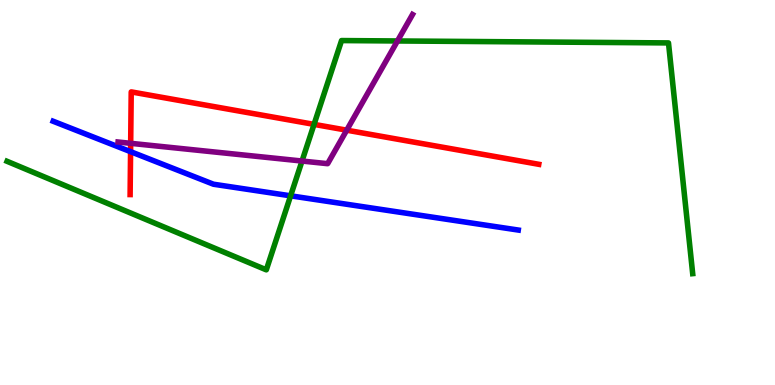[{'lines': ['blue', 'red'], 'intersections': [{'x': 1.68, 'y': 6.06}]}, {'lines': ['green', 'red'], 'intersections': [{'x': 4.05, 'y': 6.77}]}, {'lines': ['purple', 'red'], 'intersections': [{'x': 1.69, 'y': 6.28}, {'x': 4.47, 'y': 6.62}]}, {'lines': ['blue', 'green'], 'intersections': [{'x': 3.75, 'y': 4.91}]}, {'lines': ['blue', 'purple'], 'intersections': []}, {'lines': ['green', 'purple'], 'intersections': [{'x': 3.9, 'y': 5.82}, {'x': 5.13, 'y': 8.94}]}]